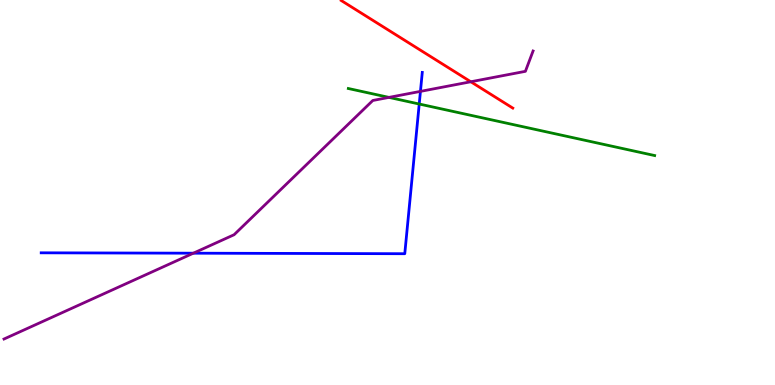[{'lines': ['blue', 'red'], 'intersections': []}, {'lines': ['green', 'red'], 'intersections': []}, {'lines': ['purple', 'red'], 'intersections': [{'x': 6.07, 'y': 7.88}]}, {'lines': ['blue', 'green'], 'intersections': [{'x': 5.41, 'y': 7.3}]}, {'lines': ['blue', 'purple'], 'intersections': [{'x': 2.49, 'y': 3.42}, {'x': 5.43, 'y': 7.63}]}, {'lines': ['green', 'purple'], 'intersections': [{'x': 5.02, 'y': 7.47}]}]